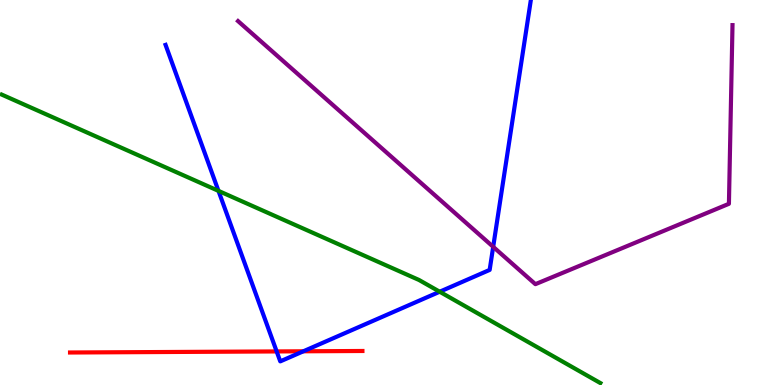[{'lines': ['blue', 'red'], 'intersections': [{'x': 3.57, 'y': 0.872}, {'x': 3.91, 'y': 0.876}]}, {'lines': ['green', 'red'], 'intersections': []}, {'lines': ['purple', 'red'], 'intersections': []}, {'lines': ['blue', 'green'], 'intersections': [{'x': 2.82, 'y': 5.04}, {'x': 5.67, 'y': 2.42}]}, {'lines': ['blue', 'purple'], 'intersections': [{'x': 6.36, 'y': 3.59}]}, {'lines': ['green', 'purple'], 'intersections': []}]